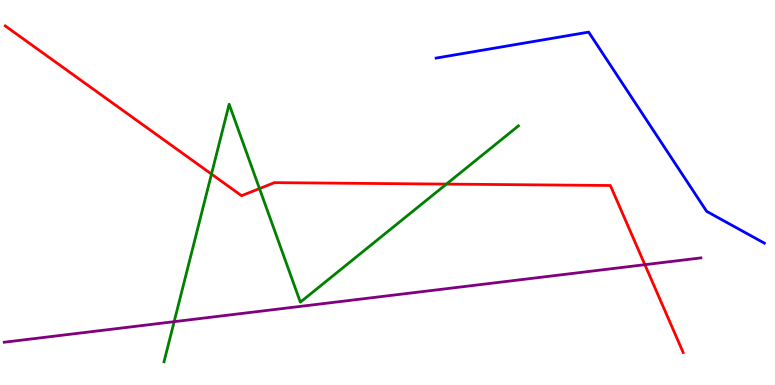[{'lines': ['blue', 'red'], 'intersections': []}, {'lines': ['green', 'red'], 'intersections': [{'x': 2.73, 'y': 5.48}, {'x': 3.35, 'y': 5.1}, {'x': 5.76, 'y': 5.22}]}, {'lines': ['purple', 'red'], 'intersections': [{'x': 8.32, 'y': 3.13}]}, {'lines': ['blue', 'green'], 'intersections': []}, {'lines': ['blue', 'purple'], 'intersections': []}, {'lines': ['green', 'purple'], 'intersections': [{'x': 2.25, 'y': 1.65}]}]